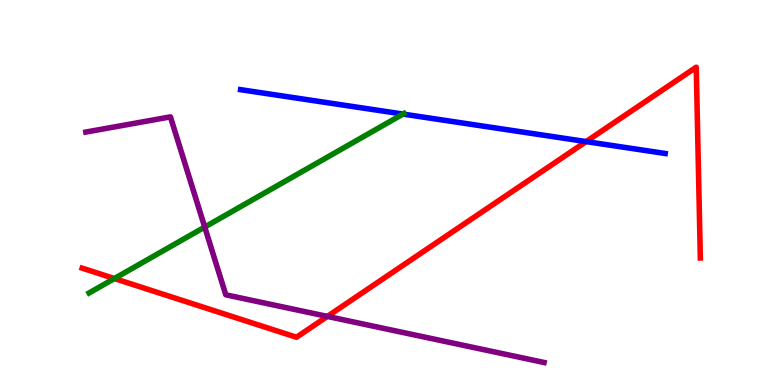[{'lines': ['blue', 'red'], 'intersections': [{'x': 7.56, 'y': 6.32}]}, {'lines': ['green', 'red'], 'intersections': [{'x': 1.48, 'y': 2.77}]}, {'lines': ['purple', 'red'], 'intersections': [{'x': 4.22, 'y': 1.78}]}, {'lines': ['blue', 'green'], 'intersections': [{'x': 5.2, 'y': 7.04}]}, {'lines': ['blue', 'purple'], 'intersections': []}, {'lines': ['green', 'purple'], 'intersections': [{'x': 2.64, 'y': 4.1}]}]